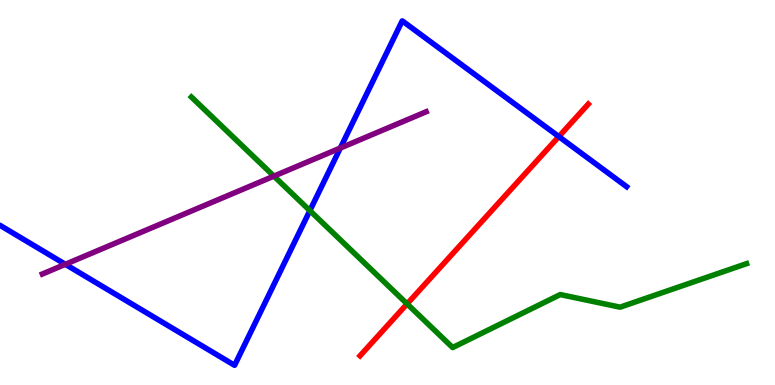[{'lines': ['blue', 'red'], 'intersections': [{'x': 7.21, 'y': 6.45}]}, {'lines': ['green', 'red'], 'intersections': [{'x': 5.25, 'y': 2.11}]}, {'lines': ['purple', 'red'], 'intersections': []}, {'lines': ['blue', 'green'], 'intersections': [{'x': 4.0, 'y': 4.53}]}, {'lines': ['blue', 'purple'], 'intersections': [{'x': 0.843, 'y': 3.13}, {'x': 4.39, 'y': 6.15}]}, {'lines': ['green', 'purple'], 'intersections': [{'x': 3.53, 'y': 5.43}]}]